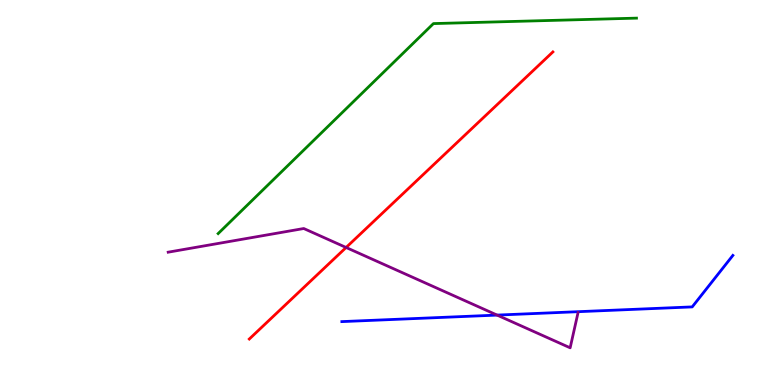[{'lines': ['blue', 'red'], 'intersections': []}, {'lines': ['green', 'red'], 'intersections': []}, {'lines': ['purple', 'red'], 'intersections': [{'x': 4.47, 'y': 3.57}]}, {'lines': ['blue', 'green'], 'intersections': []}, {'lines': ['blue', 'purple'], 'intersections': [{'x': 6.41, 'y': 1.82}]}, {'lines': ['green', 'purple'], 'intersections': []}]